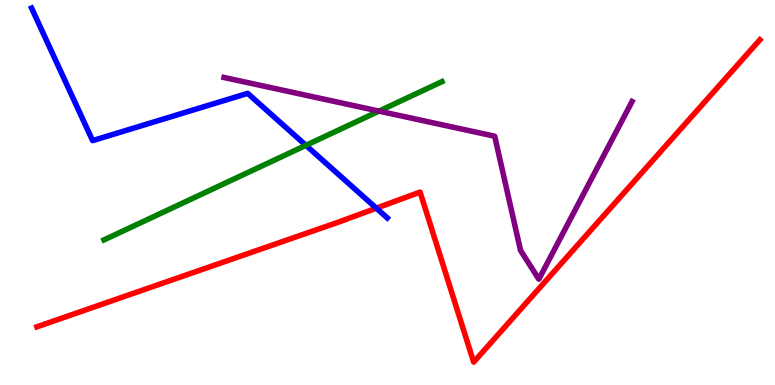[{'lines': ['blue', 'red'], 'intersections': [{'x': 4.86, 'y': 4.59}]}, {'lines': ['green', 'red'], 'intersections': []}, {'lines': ['purple', 'red'], 'intersections': []}, {'lines': ['blue', 'green'], 'intersections': [{'x': 3.95, 'y': 6.22}]}, {'lines': ['blue', 'purple'], 'intersections': []}, {'lines': ['green', 'purple'], 'intersections': [{'x': 4.89, 'y': 7.11}]}]